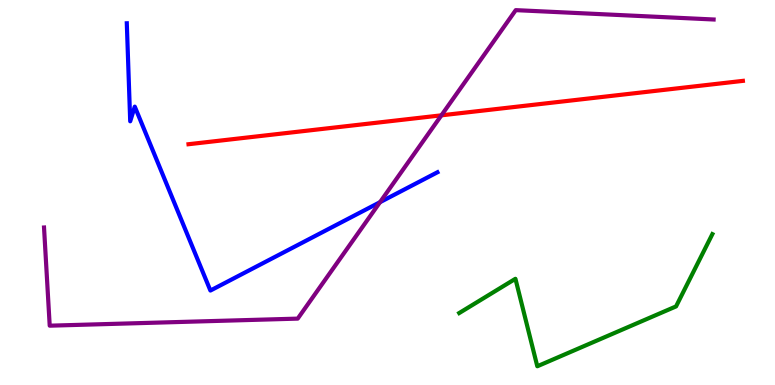[{'lines': ['blue', 'red'], 'intersections': []}, {'lines': ['green', 'red'], 'intersections': []}, {'lines': ['purple', 'red'], 'intersections': [{'x': 5.7, 'y': 7.0}]}, {'lines': ['blue', 'green'], 'intersections': []}, {'lines': ['blue', 'purple'], 'intersections': [{'x': 4.9, 'y': 4.75}]}, {'lines': ['green', 'purple'], 'intersections': []}]